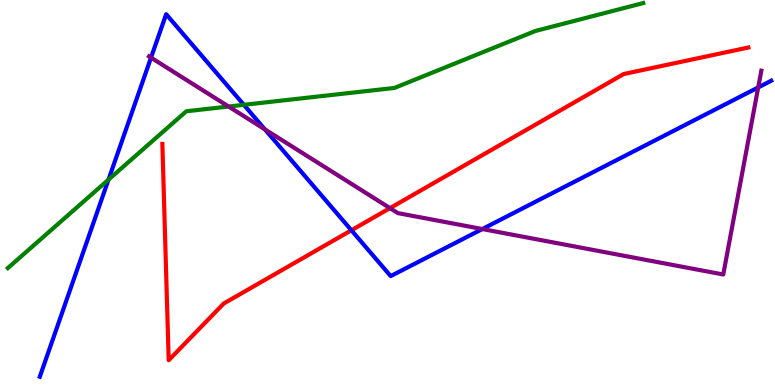[{'lines': ['blue', 'red'], 'intersections': [{'x': 4.53, 'y': 4.02}]}, {'lines': ['green', 'red'], 'intersections': []}, {'lines': ['purple', 'red'], 'intersections': [{'x': 5.03, 'y': 4.59}]}, {'lines': ['blue', 'green'], 'intersections': [{'x': 1.4, 'y': 5.33}, {'x': 3.15, 'y': 7.28}]}, {'lines': ['blue', 'purple'], 'intersections': [{'x': 1.95, 'y': 8.5}, {'x': 3.42, 'y': 6.64}, {'x': 6.22, 'y': 4.05}, {'x': 9.78, 'y': 7.73}]}, {'lines': ['green', 'purple'], 'intersections': [{'x': 2.95, 'y': 7.23}]}]